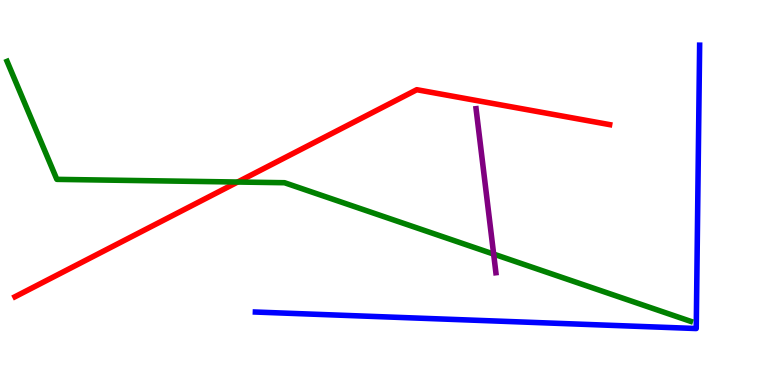[{'lines': ['blue', 'red'], 'intersections': []}, {'lines': ['green', 'red'], 'intersections': [{'x': 3.07, 'y': 5.27}]}, {'lines': ['purple', 'red'], 'intersections': []}, {'lines': ['blue', 'green'], 'intersections': []}, {'lines': ['blue', 'purple'], 'intersections': []}, {'lines': ['green', 'purple'], 'intersections': [{'x': 6.37, 'y': 3.4}]}]